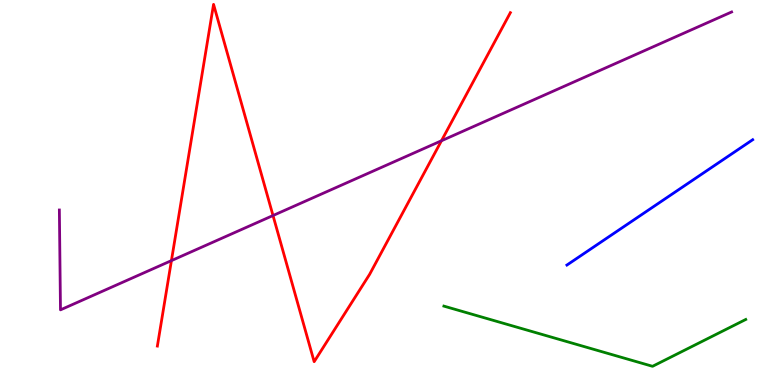[{'lines': ['blue', 'red'], 'intersections': []}, {'lines': ['green', 'red'], 'intersections': []}, {'lines': ['purple', 'red'], 'intersections': [{'x': 2.21, 'y': 3.23}, {'x': 3.52, 'y': 4.4}, {'x': 5.7, 'y': 6.34}]}, {'lines': ['blue', 'green'], 'intersections': []}, {'lines': ['blue', 'purple'], 'intersections': []}, {'lines': ['green', 'purple'], 'intersections': []}]